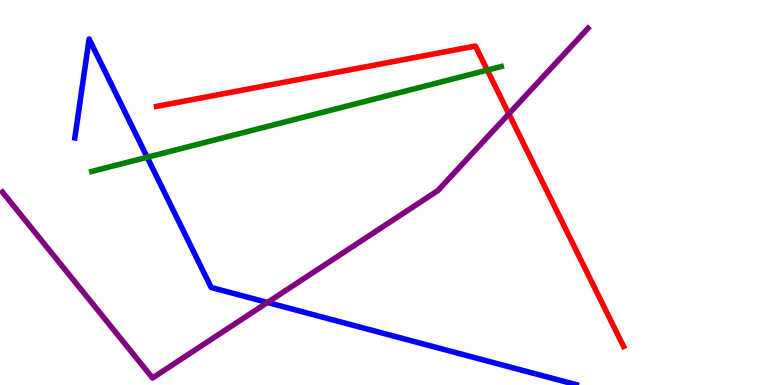[{'lines': ['blue', 'red'], 'intersections': []}, {'lines': ['green', 'red'], 'intersections': [{'x': 6.29, 'y': 8.18}]}, {'lines': ['purple', 'red'], 'intersections': [{'x': 6.57, 'y': 7.04}]}, {'lines': ['blue', 'green'], 'intersections': [{'x': 1.9, 'y': 5.92}]}, {'lines': ['blue', 'purple'], 'intersections': [{'x': 3.45, 'y': 2.14}]}, {'lines': ['green', 'purple'], 'intersections': []}]